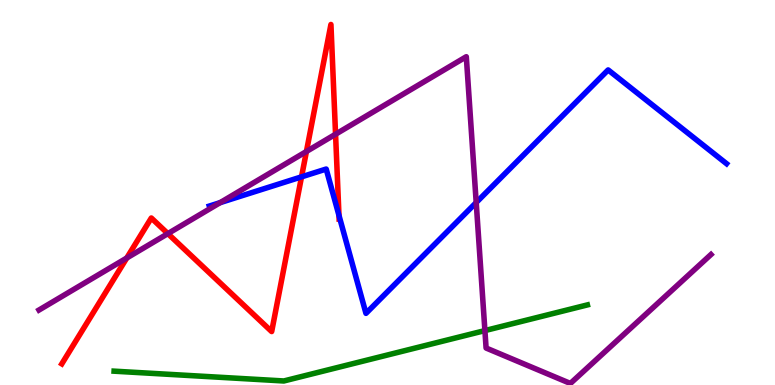[{'lines': ['blue', 'red'], 'intersections': [{'x': 3.89, 'y': 5.41}, {'x': 4.37, 'y': 4.4}]}, {'lines': ['green', 'red'], 'intersections': []}, {'lines': ['purple', 'red'], 'intersections': [{'x': 1.64, 'y': 3.3}, {'x': 2.17, 'y': 3.93}, {'x': 3.95, 'y': 6.07}, {'x': 4.33, 'y': 6.51}]}, {'lines': ['blue', 'green'], 'intersections': []}, {'lines': ['blue', 'purple'], 'intersections': [{'x': 2.84, 'y': 4.74}, {'x': 6.14, 'y': 4.74}]}, {'lines': ['green', 'purple'], 'intersections': [{'x': 6.26, 'y': 1.41}]}]